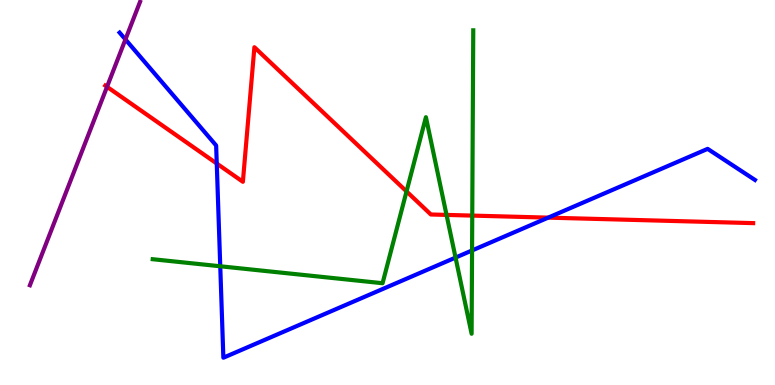[{'lines': ['blue', 'red'], 'intersections': [{'x': 2.8, 'y': 5.75}, {'x': 7.07, 'y': 4.35}]}, {'lines': ['green', 'red'], 'intersections': [{'x': 5.25, 'y': 5.03}, {'x': 5.76, 'y': 4.42}, {'x': 6.09, 'y': 4.4}]}, {'lines': ['purple', 'red'], 'intersections': [{'x': 1.38, 'y': 7.75}]}, {'lines': ['blue', 'green'], 'intersections': [{'x': 2.84, 'y': 3.08}, {'x': 5.88, 'y': 3.31}, {'x': 6.09, 'y': 3.49}]}, {'lines': ['blue', 'purple'], 'intersections': [{'x': 1.62, 'y': 8.98}]}, {'lines': ['green', 'purple'], 'intersections': []}]